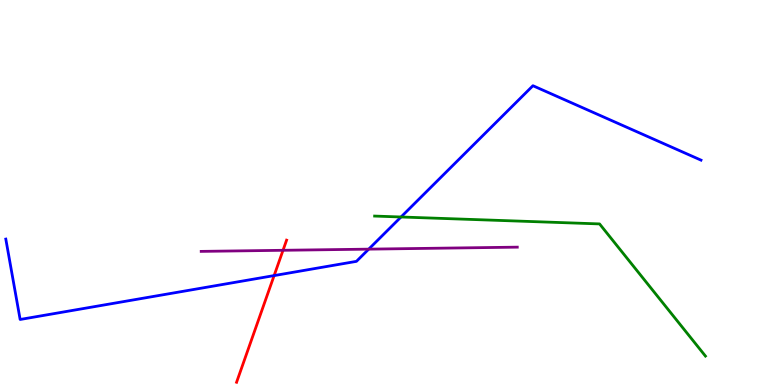[{'lines': ['blue', 'red'], 'intersections': [{'x': 3.54, 'y': 2.84}]}, {'lines': ['green', 'red'], 'intersections': []}, {'lines': ['purple', 'red'], 'intersections': [{'x': 3.65, 'y': 3.5}]}, {'lines': ['blue', 'green'], 'intersections': [{'x': 5.17, 'y': 4.36}]}, {'lines': ['blue', 'purple'], 'intersections': [{'x': 4.76, 'y': 3.53}]}, {'lines': ['green', 'purple'], 'intersections': []}]